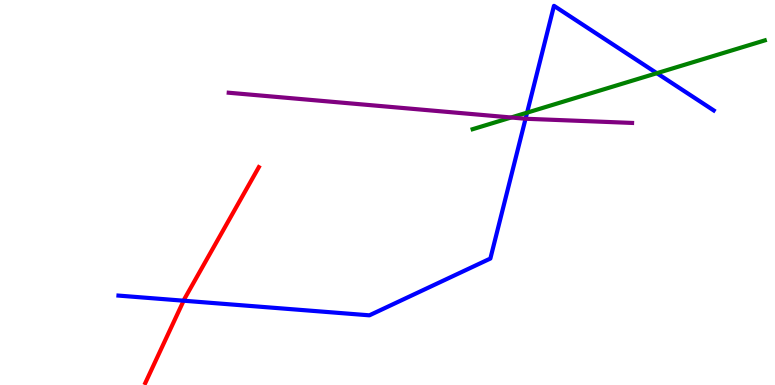[{'lines': ['blue', 'red'], 'intersections': [{'x': 2.37, 'y': 2.19}]}, {'lines': ['green', 'red'], 'intersections': []}, {'lines': ['purple', 'red'], 'intersections': []}, {'lines': ['blue', 'green'], 'intersections': [{'x': 6.8, 'y': 7.07}, {'x': 8.48, 'y': 8.1}]}, {'lines': ['blue', 'purple'], 'intersections': [{'x': 6.78, 'y': 6.92}]}, {'lines': ['green', 'purple'], 'intersections': [{'x': 6.6, 'y': 6.95}]}]